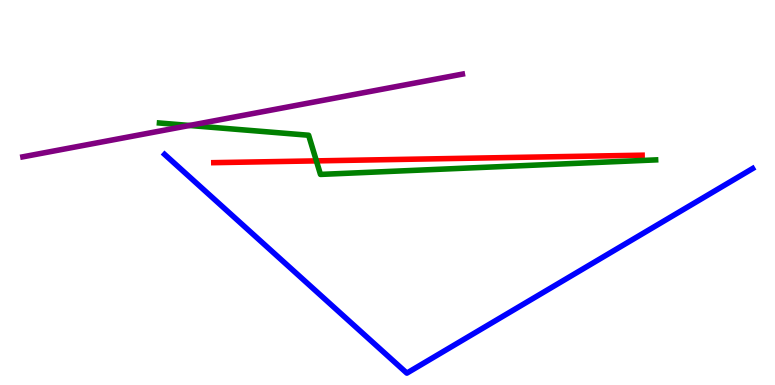[{'lines': ['blue', 'red'], 'intersections': []}, {'lines': ['green', 'red'], 'intersections': [{'x': 4.08, 'y': 5.82}]}, {'lines': ['purple', 'red'], 'intersections': []}, {'lines': ['blue', 'green'], 'intersections': []}, {'lines': ['blue', 'purple'], 'intersections': []}, {'lines': ['green', 'purple'], 'intersections': [{'x': 2.45, 'y': 6.74}]}]